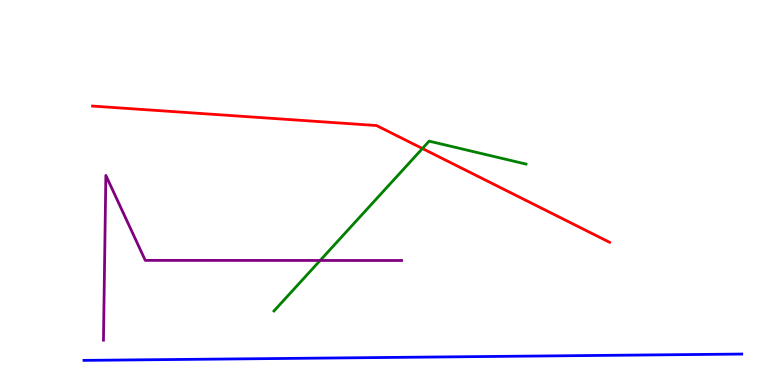[{'lines': ['blue', 'red'], 'intersections': []}, {'lines': ['green', 'red'], 'intersections': [{'x': 5.45, 'y': 6.14}]}, {'lines': ['purple', 'red'], 'intersections': []}, {'lines': ['blue', 'green'], 'intersections': []}, {'lines': ['blue', 'purple'], 'intersections': []}, {'lines': ['green', 'purple'], 'intersections': [{'x': 4.13, 'y': 3.23}]}]